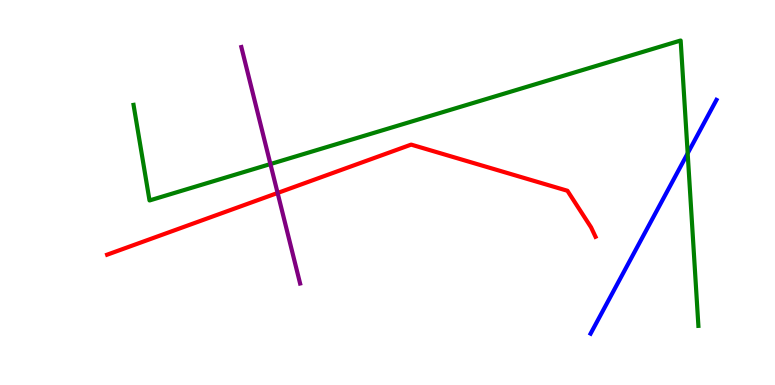[{'lines': ['blue', 'red'], 'intersections': []}, {'lines': ['green', 'red'], 'intersections': []}, {'lines': ['purple', 'red'], 'intersections': [{'x': 3.58, 'y': 4.99}]}, {'lines': ['blue', 'green'], 'intersections': [{'x': 8.87, 'y': 6.02}]}, {'lines': ['blue', 'purple'], 'intersections': []}, {'lines': ['green', 'purple'], 'intersections': [{'x': 3.49, 'y': 5.74}]}]